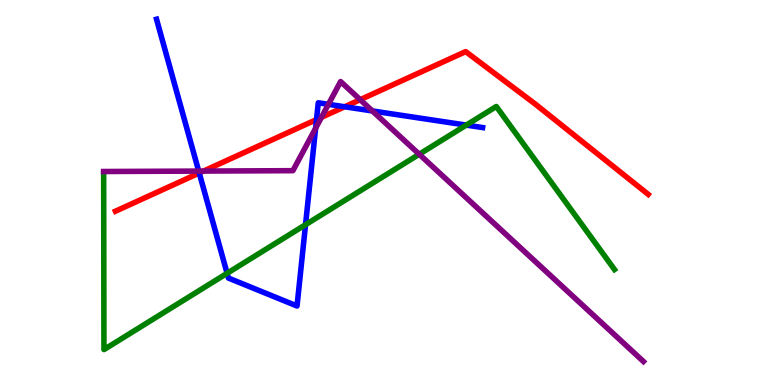[{'lines': ['blue', 'red'], 'intersections': [{'x': 2.57, 'y': 5.51}, {'x': 4.08, 'y': 6.89}, {'x': 4.45, 'y': 7.23}]}, {'lines': ['green', 'red'], 'intersections': []}, {'lines': ['purple', 'red'], 'intersections': [{'x': 2.63, 'y': 5.56}, {'x': 4.15, 'y': 6.95}, {'x': 4.65, 'y': 7.41}]}, {'lines': ['blue', 'green'], 'intersections': [{'x': 2.93, 'y': 2.9}, {'x': 3.94, 'y': 4.16}, {'x': 6.02, 'y': 6.75}]}, {'lines': ['blue', 'purple'], 'intersections': [{'x': 2.56, 'y': 5.56}, {'x': 4.07, 'y': 6.67}, {'x': 4.24, 'y': 7.29}, {'x': 4.8, 'y': 7.12}]}, {'lines': ['green', 'purple'], 'intersections': [{'x': 5.41, 'y': 5.99}]}]